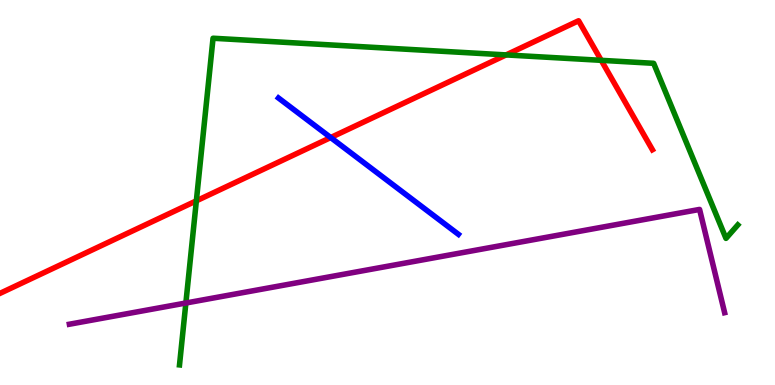[{'lines': ['blue', 'red'], 'intersections': [{'x': 4.27, 'y': 6.43}]}, {'lines': ['green', 'red'], 'intersections': [{'x': 2.53, 'y': 4.78}, {'x': 6.53, 'y': 8.57}, {'x': 7.76, 'y': 8.43}]}, {'lines': ['purple', 'red'], 'intersections': []}, {'lines': ['blue', 'green'], 'intersections': []}, {'lines': ['blue', 'purple'], 'intersections': []}, {'lines': ['green', 'purple'], 'intersections': [{'x': 2.4, 'y': 2.13}]}]